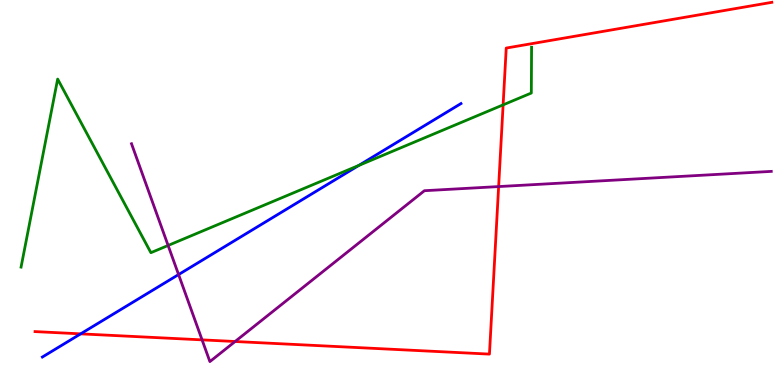[{'lines': ['blue', 'red'], 'intersections': [{'x': 1.04, 'y': 1.33}]}, {'lines': ['green', 'red'], 'intersections': [{'x': 6.49, 'y': 7.28}]}, {'lines': ['purple', 'red'], 'intersections': [{'x': 2.61, 'y': 1.17}, {'x': 3.03, 'y': 1.13}, {'x': 6.43, 'y': 5.15}]}, {'lines': ['blue', 'green'], 'intersections': [{'x': 4.63, 'y': 5.7}]}, {'lines': ['blue', 'purple'], 'intersections': [{'x': 2.3, 'y': 2.87}]}, {'lines': ['green', 'purple'], 'intersections': [{'x': 2.17, 'y': 3.62}]}]